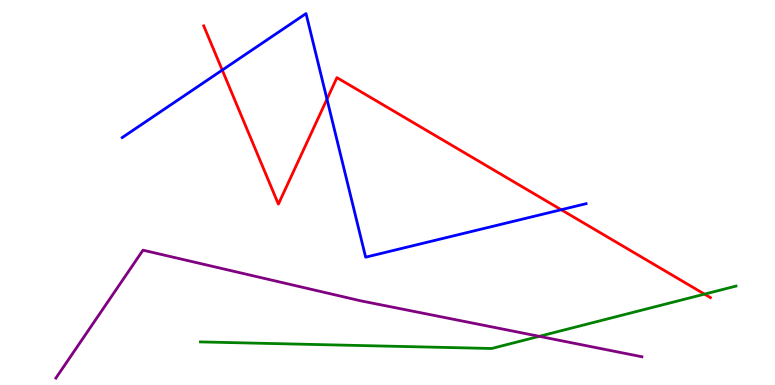[{'lines': ['blue', 'red'], 'intersections': [{'x': 2.87, 'y': 8.18}, {'x': 4.22, 'y': 7.42}, {'x': 7.24, 'y': 4.55}]}, {'lines': ['green', 'red'], 'intersections': [{'x': 9.09, 'y': 2.36}]}, {'lines': ['purple', 'red'], 'intersections': []}, {'lines': ['blue', 'green'], 'intersections': []}, {'lines': ['blue', 'purple'], 'intersections': []}, {'lines': ['green', 'purple'], 'intersections': [{'x': 6.96, 'y': 1.26}]}]